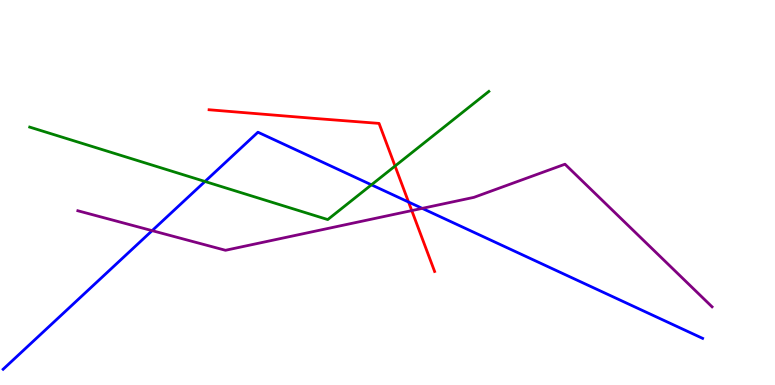[{'lines': ['blue', 'red'], 'intersections': [{'x': 5.27, 'y': 4.75}]}, {'lines': ['green', 'red'], 'intersections': [{'x': 5.1, 'y': 5.69}]}, {'lines': ['purple', 'red'], 'intersections': [{'x': 5.31, 'y': 4.53}]}, {'lines': ['blue', 'green'], 'intersections': [{'x': 2.65, 'y': 5.29}, {'x': 4.79, 'y': 5.2}]}, {'lines': ['blue', 'purple'], 'intersections': [{'x': 1.96, 'y': 4.01}, {'x': 5.45, 'y': 4.59}]}, {'lines': ['green', 'purple'], 'intersections': []}]